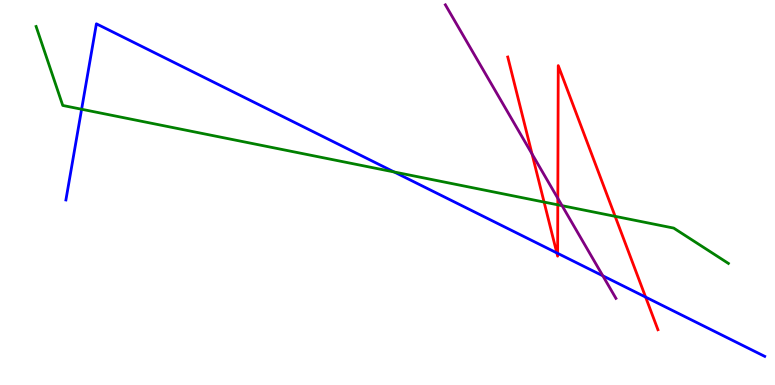[{'lines': ['blue', 'red'], 'intersections': [{'x': 7.18, 'y': 3.43}, {'x': 7.2, 'y': 3.42}, {'x': 8.33, 'y': 2.28}]}, {'lines': ['green', 'red'], 'intersections': [{'x': 7.02, 'y': 4.75}, {'x': 7.2, 'y': 4.68}, {'x': 7.94, 'y': 4.38}]}, {'lines': ['purple', 'red'], 'intersections': [{'x': 6.87, 'y': 6.0}, {'x': 7.2, 'y': 4.85}]}, {'lines': ['blue', 'green'], 'intersections': [{'x': 1.05, 'y': 7.16}, {'x': 5.09, 'y': 5.53}]}, {'lines': ['blue', 'purple'], 'intersections': [{'x': 7.78, 'y': 2.84}]}, {'lines': ['green', 'purple'], 'intersections': [{'x': 7.25, 'y': 4.66}]}]